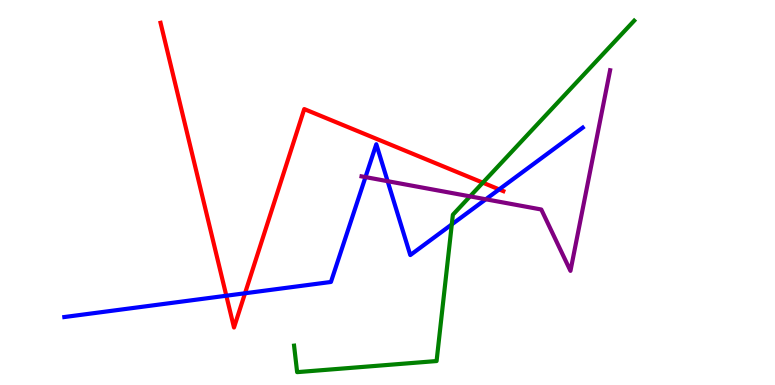[{'lines': ['blue', 'red'], 'intersections': [{'x': 2.92, 'y': 2.32}, {'x': 3.16, 'y': 2.38}, {'x': 6.44, 'y': 5.08}]}, {'lines': ['green', 'red'], 'intersections': [{'x': 6.23, 'y': 5.26}]}, {'lines': ['purple', 'red'], 'intersections': []}, {'lines': ['blue', 'green'], 'intersections': [{'x': 5.83, 'y': 4.17}]}, {'lines': ['blue', 'purple'], 'intersections': [{'x': 4.72, 'y': 5.4}, {'x': 5.0, 'y': 5.29}, {'x': 6.27, 'y': 4.82}]}, {'lines': ['green', 'purple'], 'intersections': [{'x': 6.06, 'y': 4.9}]}]